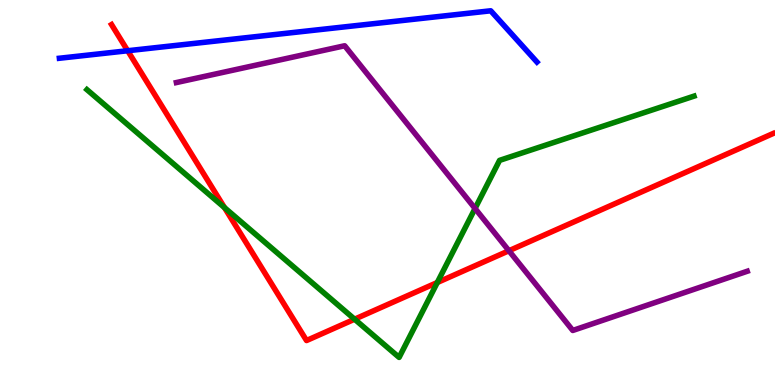[{'lines': ['blue', 'red'], 'intersections': [{'x': 1.65, 'y': 8.68}]}, {'lines': ['green', 'red'], 'intersections': [{'x': 2.9, 'y': 4.61}, {'x': 4.58, 'y': 1.71}, {'x': 5.64, 'y': 2.66}]}, {'lines': ['purple', 'red'], 'intersections': [{'x': 6.57, 'y': 3.49}]}, {'lines': ['blue', 'green'], 'intersections': []}, {'lines': ['blue', 'purple'], 'intersections': []}, {'lines': ['green', 'purple'], 'intersections': [{'x': 6.13, 'y': 4.59}]}]